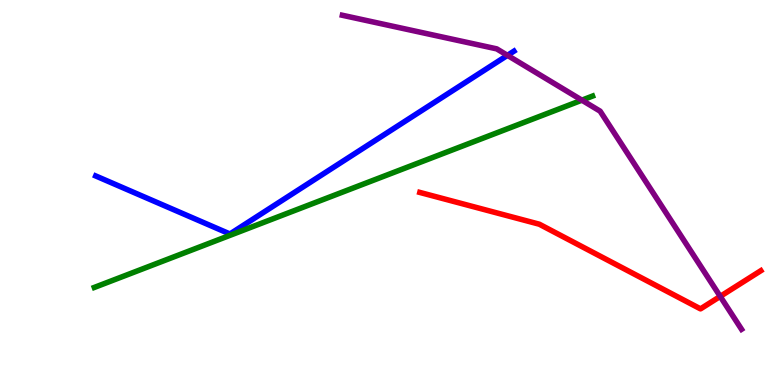[{'lines': ['blue', 'red'], 'intersections': []}, {'lines': ['green', 'red'], 'intersections': []}, {'lines': ['purple', 'red'], 'intersections': [{'x': 9.29, 'y': 2.3}]}, {'lines': ['blue', 'green'], 'intersections': []}, {'lines': ['blue', 'purple'], 'intersections': [{'x': 6.55, 'y': 8.56}]}, {'lines': ['green', 'purple'], 'intersections': [{'x': 7.51, 'y': 7.4}]}]